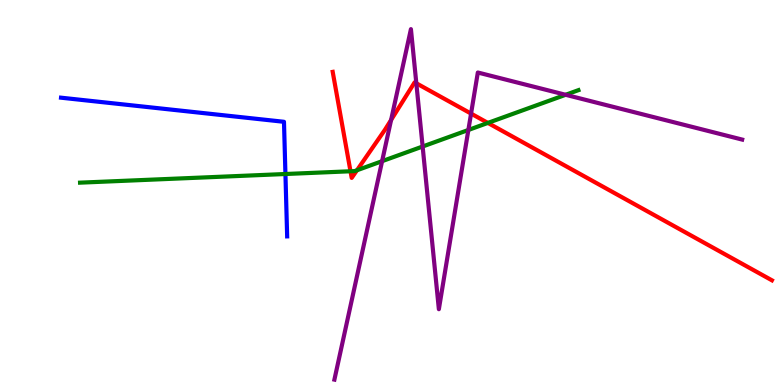[{'lines': ['blue', 'red'], 'intersections': []}, {'lines': ['green', 'red'], 'intersections': [{'x': 4.52, 'y': 5.55}, {'x': 4.61, 'y': 5.58}, {'x': 6.3, 'y': 6.81}]}, {'lines': ['purple', 'red'], 'intersections': [{'x': 5.05, 'y': 6.88}, {'x': 5.37, 'y': 7.84}, {'x': 6.08, 'y': 7.05}]}, {'lines': ['blue', 'green'], 'intersections': [{'x': 3.68, 'y': 5.48}]}, {'lines': ['blue', 'purple'], 'intersections': []}, {'lines': ['green', 'purple'], 'intersections': [{'x': 4.93, 'y': 5.81}, {'x': 5.45, 'y': 6.19}, {'x': 6.04, 'y': 6.62}, {'x': 7.3, 'y': 7.54}]}]